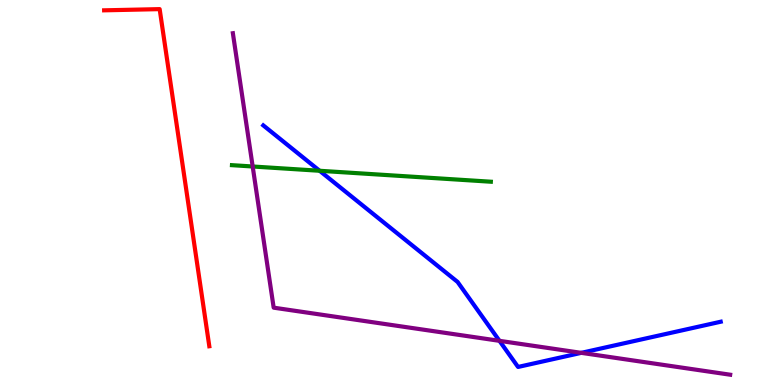[{'lines': ['blue', 'red'], 'intersections': []}, {'lines': ['green', 'red'], 'intersections': []}, {'lines': ['purple', 'red'], 'intersections': []}, {'lines': ['blue', 'green'], 'intersections': [{'x': 4.12, 'y': 5.56}]}, {'lines': ['blue', 'purple'], 'intersections': [{'x': 6.44, 'y': 1.15}, {'x': 7.5, 'y': 0.835}]}, {'lines': ['green', 'purple'], 'intersections': [{'x': 3.26, 'y': 5.68}]}]